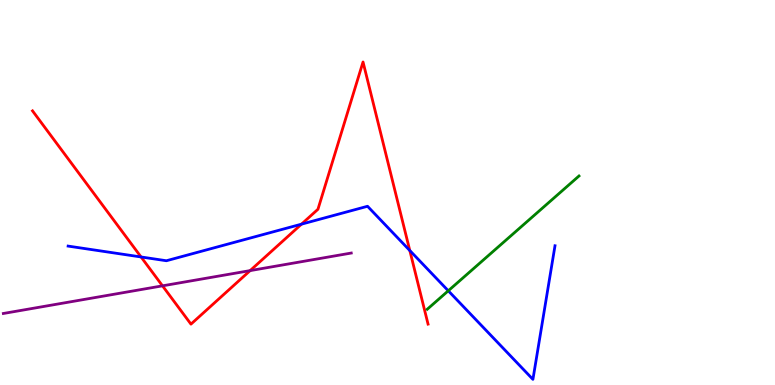[{'lines': ['blue', 'red'], 'intersections': [{'x': 1.82, 'y': 3.33}, {'x': 3.89, 'y': 4.18}, {'x': 5.29, 'y': 3.49}]}, {'lines': ['green', 'red'], 'intersections': []}, {'lines': ['purple', 'red'], 'intersections': [{'x': 2.1, 'y': 2.58}, {'x': 3.23, 'y': 2.97}]}, {'lines': ['blue', 'green'], 'intersections': [{'x': 5.78, 'y': 2.45}]}, {'lines': ['blue', 'purple'], 'intersections': []}, {'lines': ['green', 'purple'], 'intersections': []}]